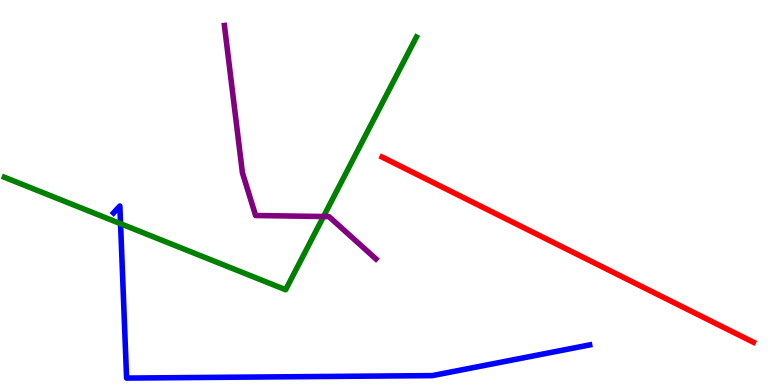[{'lines': ['blue', 'red'], 'intersections': []}, {'lines': ['green', 'red'], 'intersections': []}, {'lines': ['purple', 'red'], 'intersections': []}, {'lines': ['blue', 'green'], 'intersections': [{'x': 1.56, 'y': 4.19}]}, {'lines': ['blue', 'purple'], 'intersections': []}, {'lines': ['green', 'purple'], 'intersections': [{'x': 4.17, 'y': 4.38}]}]